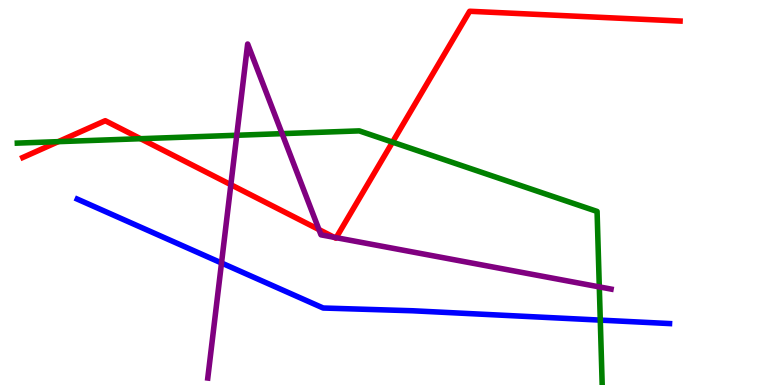[{'lines': ['blue', 'red'], 'intersections': []}, {'lines': ['green', 'red'], 'intersections': [{'x': 0.752, 'y': 6.32}, {'x': 1.81, 'y': 6.4}, {'x': 5.06, 'y': 6.31}]}, {'lines': ['purple', 'red'], 'intersections': [{'x': 2.98, 'y': 5.2}, {'x': 4.12, 'y': 4.04}, {'x': 4.31, 'y': 3.84}, {'x': 4.34, 'y': 3.83}]}, {'lines': ['blue', 'green'], 'intersections': [{'x': 7.75, 'y': 1.69}]}, {'lines': ['blue', 'purple'], 'intersections': [{'x': 2.86, 'y': 3.17}]}, {'lines': ['green', 'purple'], 'intersections': [{'x': 3.05, 'y': 6.49}, {'x': 3.64, 'y': 6.53}, {'x': 7.73, 'y': 2.55}]}]